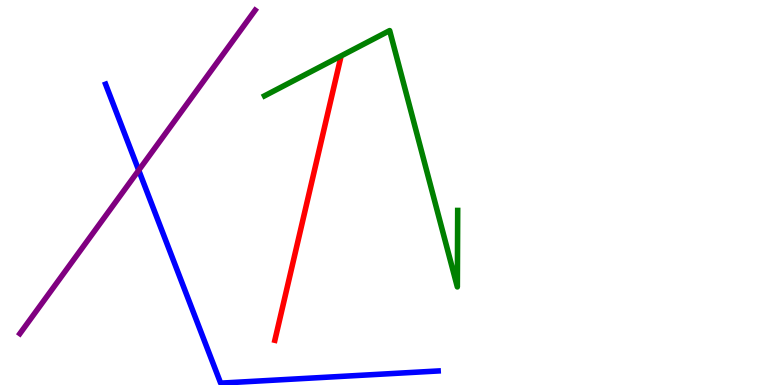[{'lines': ['blue', 'red'], 'intersections': []}, {'lines': ['green', 'red'], 'intersections': []}, {'lines': ['purple', 'red'], 'intersections': []}, {'lines': ['blue', 'green'], 'intersections': []}, {'lines': ['blue', 'purple'], 'intersections': [{'x': 1.79, 'y': 5.58}]}, {'lines': ['green', 'purple'], 'intersections': []}]